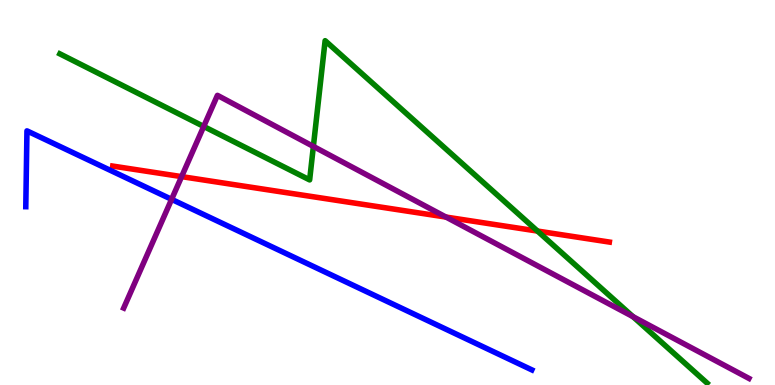[{'lines': ['blue', 'red'], 'intersections': []}, {'lines': ['green', 'red'], 'intersections': [{'x': 6.94, 'y': 4.0}]}, {'lines': ['purple', 'red'], 'intersections': [{'x': 2.34, 'y': 5.41}, {'x': 5.75, 'y': 4.36}]}, {'lines': ['blue', 'green'], 'intersections': []}, {'lines': ['blue', 'purple'], 'intersections': [{'x': 2.21, 'y': 4.82}]}, {'lines': ['green', 'purple'], 'intersections': [{'x': 2.63, 'y': 6.72}, {'x': 4.04, 'y': 6.2}, {'x': 8.17, 'y': 1.78}]}]